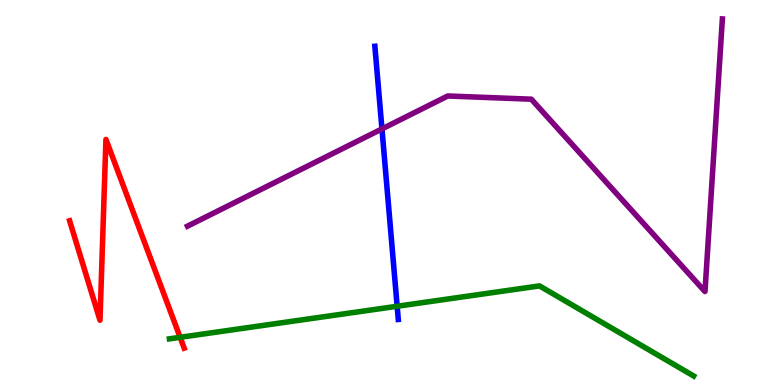[{'lines': ['blue', 'red'], 'intersections': []}, {'lines': ['green', 'red'], 'intersections': [{'x': 2.32, 'y': 1.24}]}, {'lines': ['purple', 'red'], 'intersections': []}, {'lines': ['blue', 'green'], 'intersections': [{'x': 5.12, 'y': 2.05}]}, {'lines': ['blue', 'purple'], 'intersections': [{'x': 4.93, 'y': 6.65}]}, {'lines': ['green', 'purple'], 'intersections': []}]